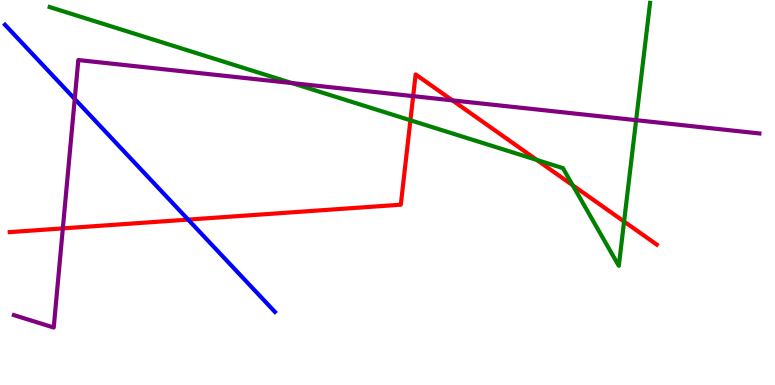[{'lines': ['blue', 'red'], 'intersections': [{'x': 2.43, 'y': 4.3}]}, {'lines': ['green', 'red'], 'intersections': [{'x': 5.3, 'y': 6.88}, {'x': 6.93, 'y': 5.85}, {'x': 7.39, 'y': 5.19}, {'x': 8.05, 'y': 4.25}]}, {'lines': ['purple', 'red'], 'intersections': [{'x': 0.811, 'y': 4.07}, {'x': 5.33, 'y': 7.5}, {'x': 5.84, 'y': 7.39}]}, {'lines': ['blue', 'green'], 'intersections': []}, {'lines': ['blue', 'purple'], 'intersections': [{'x': 0.964, 'y': 7.43}]}, {'lines': ['green', 'purple'], 'intersections': [{'x': 3.77, 'y': 7.84}, {'x': 8.21, 'y': 6.88}]}]